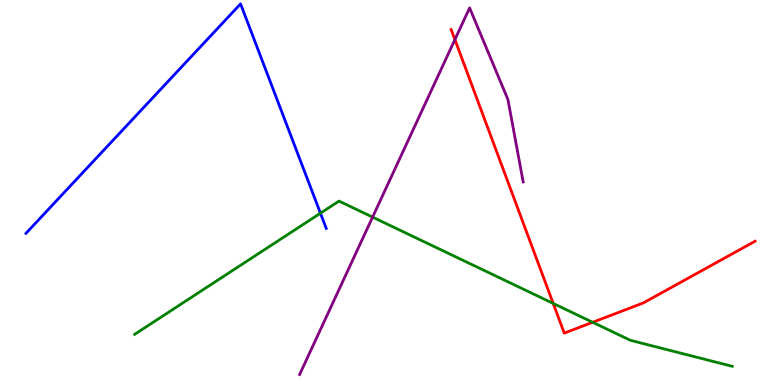[{'lines': ['blue', 'red'], 'intersections': []}, {'lines': ['green', 'red'], 'intersections': [{'x': 7.14, 'y': 2.12}, {'x': 7.65, 'y': 1.63}]}, {'lines': ['purple', 'red'], 'intersections': [{'x': 5.87, 'y': 8.97}]}, {'lines': ['blue', 'green'], 'intersections': [{'x': 4.13, 'y': 4.46}]}, {'lines': ['blue', 'purple'], 'intersections': []}, {'lines': ['green', 'purple'], 'intersections': [{'x': 4.81, 'y': 4.36}]}]